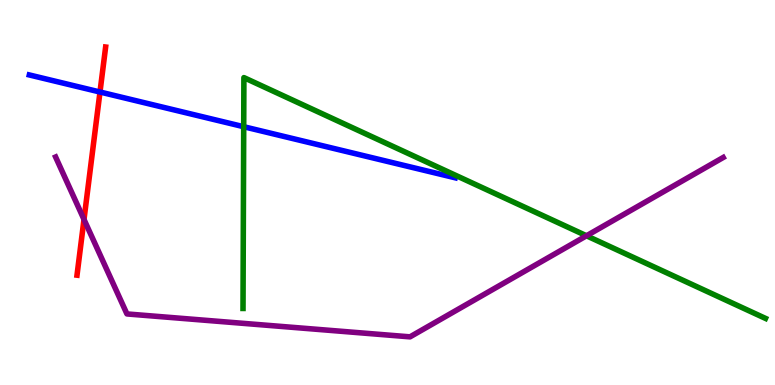[{'lines': ['blue', 'red'], 'intersections': [{'x': 1.29, 'y': 7.61}]}, {'lines': ['green', 'red'], 'intersections': []}, {'lines': ['purple', 'red'], 'intersections': [{'x': 1.08, 'y': 4.3}]}, {'lines': ['blue', 'green'], 'intersections': [{'x': 3.14, 'y': 6.71}]}, {'lines': ['blue', 'purple'], 'intersections': []}, {'lines': ['green', 'purple'], 'intersections': [{'x': 7.57, 'y': 3.88}]}]